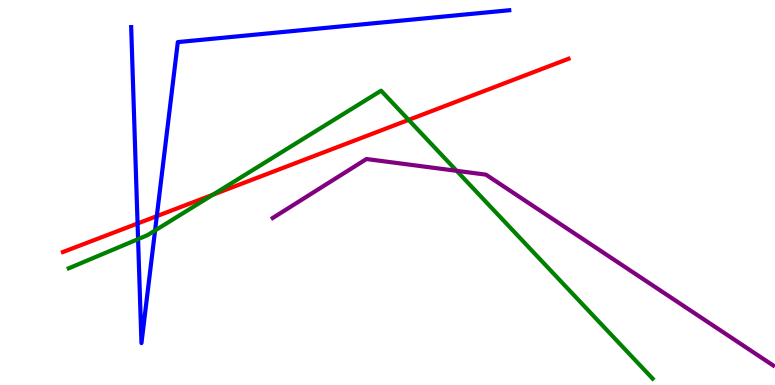[{'lines': ['blue', 'red'], 'intersections': [{'x': 1.78, 'y': 4.19}, {'x': 2.02, 'y': 4.39}]}, {'lines': ['green', 'red'], 'intersections': [{'x': 2.75, 'y': 4.94}, {'x': 5.27, 'y': 6.89}]}, {'lines': ['purple', 'red'], 'intersections': []}, {'lines': ['blue', 'green'], 'intersections': [{'x': 1.78, 'y': 3.79}, {'x': 2.0, 'y': 4.01}]}, {'lines': ['blue', 'purple'], 'intersections': []}, {'lines': ['green', 'purple'], 'intersections': [{'x': 5.89, 'y': 5.56}]}]